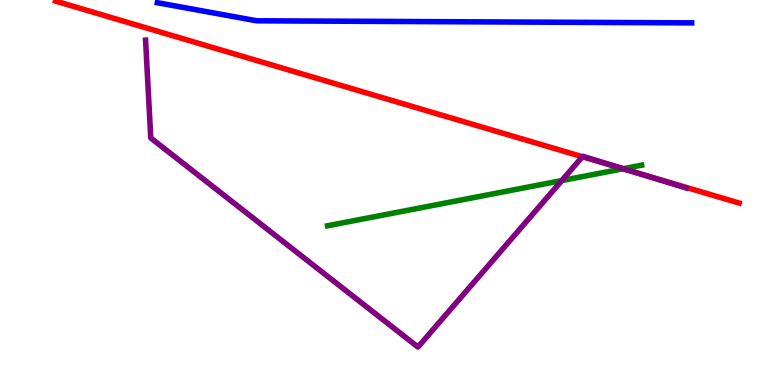[{'lines': ['blue', 'red'], 'intersections': []}, {'lines': ['green', 'red'], 'intersections': [{'x': 8.04, 'y': 5.62}]}, {'lines': ['purple', 'red'], 'intersections': [{'x': 7.51, 'y': 5.93}, {'x': 8.15, 'y': 5.55}]}, {'lines': ['blue', 'green'], 'intersections': []}, {'lines': ['blue', 'purple'], 'intersections': []}, {'lines': ['green', 'purple'], 'intersections': [{'x': 7.25, 'y': 5.31}, {'x': 8.04, 'y': 5.62}]}]